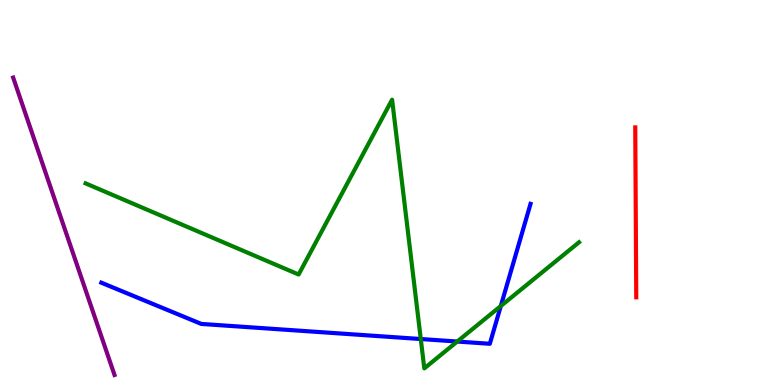[{'lines': ['blue', 'red'], 'intersections': []}, {'lines': ['green', 'red'], 'intersections': []}, {'lines': ['purple', 'red'], 'intersections': []}, {'lines': ['blue', 'green'], 'intersections': [{'x': 5.43, 'y': 1.19}, {'x': 5.9, 'y': 1.13}, {'x': 6.46, 'y': 2.05}]}, {'lines': ['blue', 'purple'], 'intersections': []}, {'lines': ['green', 'purple'], 'intersections': []}]